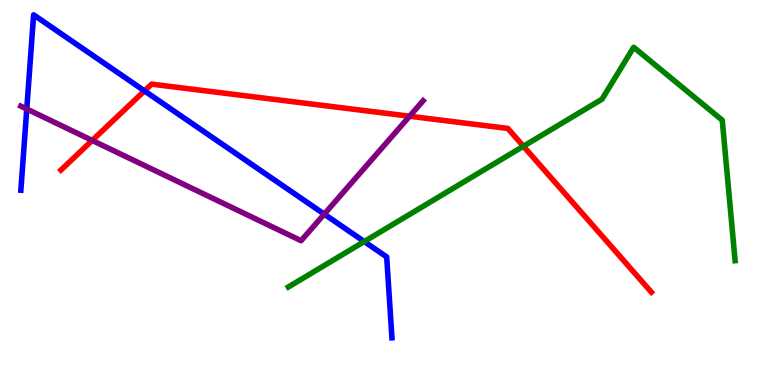[{'lines': ['blue', 'red'], 'intersections': [{'x': 1.86, 'y': 7.64}]}, {'lines': ['green', 'red'], 'intersections': [{'x': 6.75, 'y': 6.2}]}, {'lines': ['purple', 'red'], 'intersections': [{'x': 1.19, 'y': 6.35}, {'x': 5.29, 'y': 6.98}]}, {'lines': ['blue', 'green'], 'intersections': [{'x': 4.7, 'y': 3.73}]}, {'lines': ['blue', 'purple'], 'intersections': [{'x': 0.345, 'y': 7.17}, {'x': 4.18, 'y': 4.44}]}, {'lines': ['green', 'purple'], 'intersections': []}]